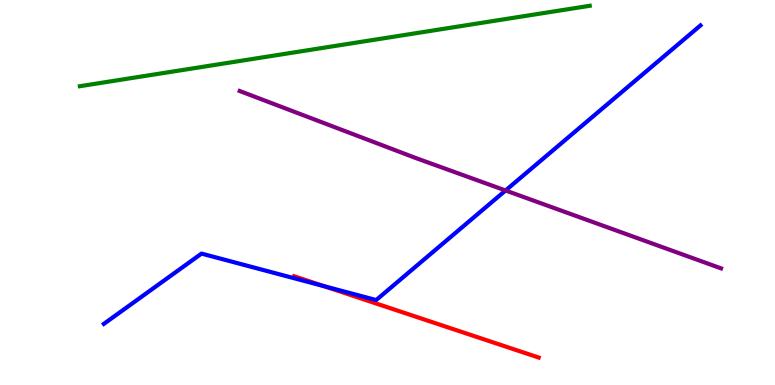[{'lines': ['blue', 'red'], 'intersections': [{'x': 4.18, 'y': 2.57}]}, {'lines': ['green', 'red'], 'intersections': []}, {'lines': ['purple', 'red'], 'intersections': []}, {'lines': ['blue', 'green'], 'intersections': []}, {'lines': ['blue', 'purple'], 'intersections': [{'x': 6.52, 'y': 5.05}]}, {'lines': ['green', 'purple'], 'intersections': []}]